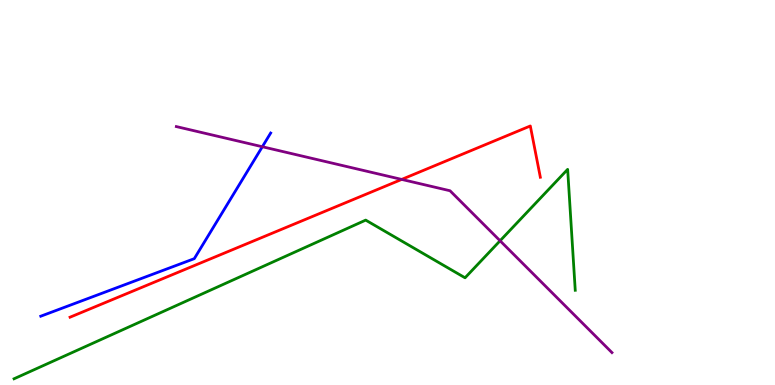[{'lines': ['blue', 'red'], 'intersections': []}, {'lines': ['green', 'red'], 'intersections': []}, {'lines': ['purple', 'red'], 'intersections': [{'x': 5.18, 'y': 5.34}]}, {'lines': ['blue', 'green'], 'intersections': []}, {'lines': ['blue', 'purple'], 'intersections': [{'x': 3.38, 'y': 6.19}]}, {'lines': ['green', 'purple'], 'intersections': [{'x': 6.45, 'y': 3.75}]}]